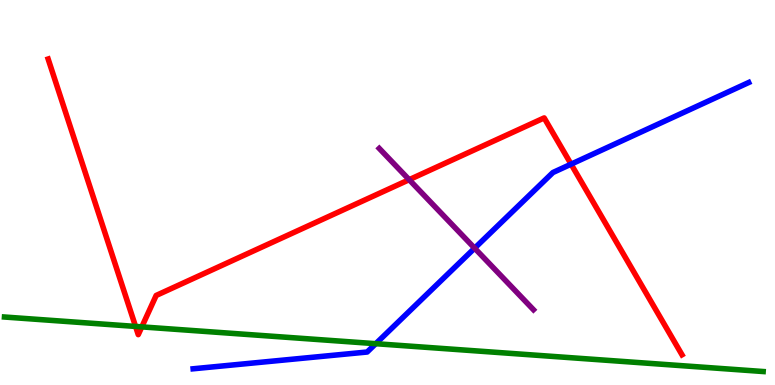[{'lines': ['blue', 'red'], 'intersections': [{'x': 7.37, 'y': 5.74}]}, {'lines': ['green', 'red'], 'intersections': [{'x': 1.75, 'y': 1.52}, {'x': 1.83, 'y': 1.51}]}, {'lines': ['purple', 'red'], 'intersections': [{'x': 5.28, 'y': 5.33}]}, {'lines': ['blue', 'green'], 'intersections': [{'x': 4.85, 'y': 1.07}]}, {'lines': ['blue', 'purple'], 'intersections': [{'x': 6.12, 'y': 3.55}]}, {'lines': ['green', 'purple'], 'intersections': []}]